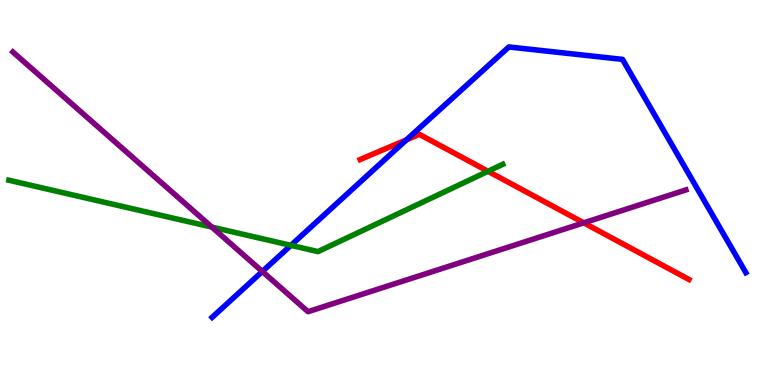[{'lines': ['blue', 'red'], 'intersections': [{'x': 5.25, 'y': 6.37}]}, {'lines': ['green', 'red'], 'intersections': [{'x': 6.3, 'y': 5.55}]}, {'lines': ['purple', 'red'], 'intersections': [{'x': 7.53, 'y': 4.21}]}, {'lines': ['blue', 'green'], 'intersections': [{'x': 3.75, 'y': 3.63}]}, {'lines': ['blue', 'purple'], 'intersections': [{'x': 3.38, 'y': 2.95}]}, {'lines': ['green', 'purple'], 'intersections': [{'x': 2.73, 'y': 4.1}]}]